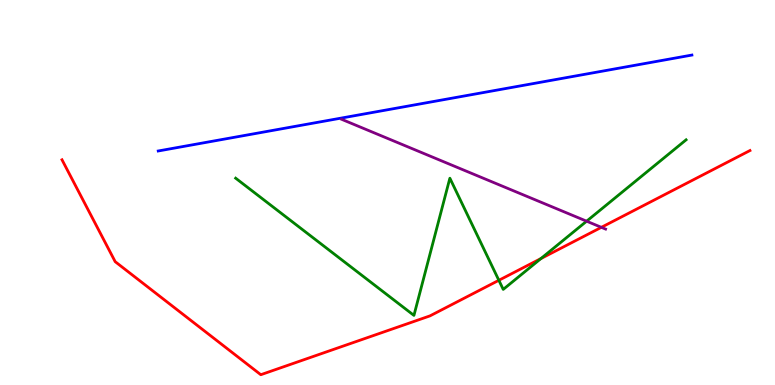[{'lines': ['blue', 'red'], 'intersections': []}, {'lines': ['green', 'red'], 'intersections': [{'x': 6.44, 'y': 2.72}, {'x': 6.98, 'y': 3.28}]}, {'lines': ['purple', 'red'], 'intersections': [{'x': 7.76, 'y': 4.1}]}, {'lines': ['blue', 'green'], 'intersections': []}, {'lines': ['blue', 'purple'], 'intersections': []}, {'lines': ['green', 'purple'], 'intersections': [{'x': 7.57, 'y': 4.25}]}]